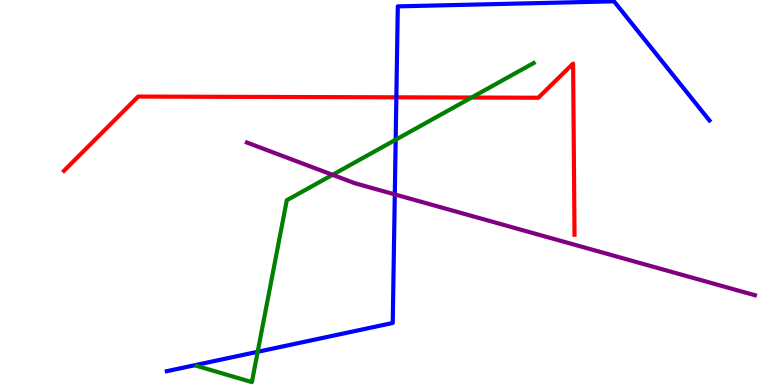[{'lines': ['blue', 'red'], 'intersections': [{'x': 5.11, 'y': 7.47}]}, {'lines': ['green', 'red'], 'intersections': [{'x': 6.08, 'y': 7.47}]}, {'lines': ['purple', 'red'], 'intersections': []}, {'lines': ['blue', 'green'], 'intersections': [{'x': 3.32, 'y': 0.862}, {'x': 5.11, 'y': 6.37}]}, {'lines': ['blue', 'purple'], 'intersections': [{'x': 5.09, 'y': 4.95}]}, {'lines': ['green', 'purple'], 'intersections': [{'x': 4.29, 'y': 5.46}]}]